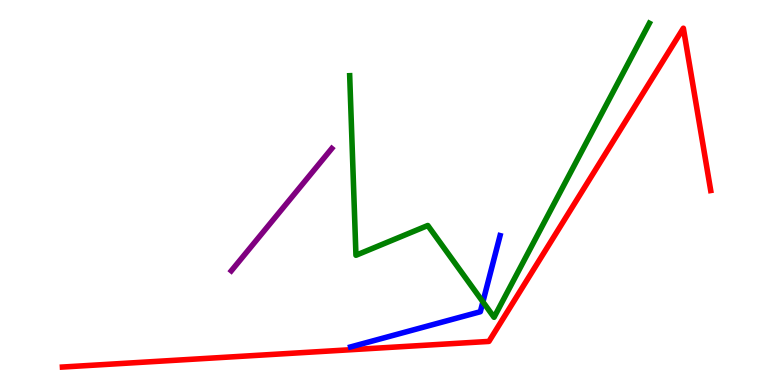[{'lines': ['blue', 'red'], 'intersections': []}, {'lines': ['green', 'red'], 'intersections': []}, {'lines': ['purple', 'red'], 'intersections': []}, {'lines': ['blue', 'green'], 'intersections': [{'x': 6.23, 'y': 2.16}]}, {'lines': ['blue', 'purple'], 'intersections': []}, {'lines': ['green', 'purple'], 'intersections': []}]